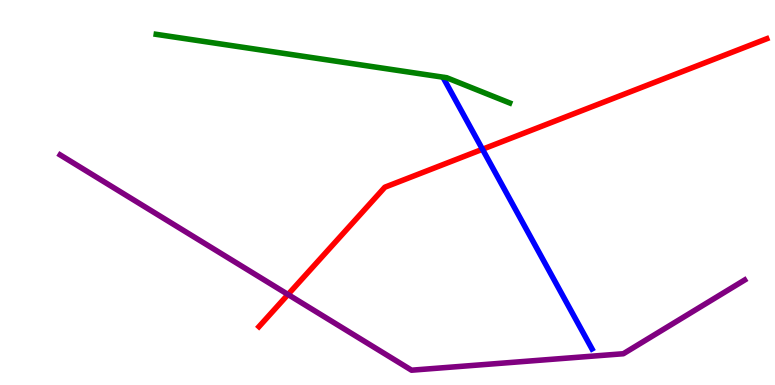[{'lines': ['blue', 'red'], 'intersections': [{'x': 6.23, 'y': 6.12}]}, {'lines': ['green', 'red'], 'intersections': []}, {'lines': ['purple', 'red'], 'intersections': [{'x': 3.72, 'y': 2.35}]}, {'lines': ['blue', 'green'], 'intersections': []}, {'lines': ['blue', 'purple'], 'intersections': []}, {'lines': ['green', 'purple'], 'intersections': []}]